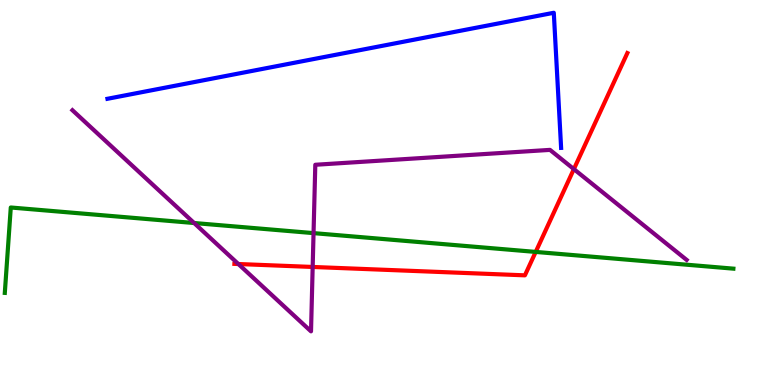[{'lines': ['blue', 'red'], 'intersections': []}, {'lines': ['green', 'red'], 'intersections': [{'x': 6.91, 'y': 3.46}]}, {'lines': ['purple', 'red'], 'intersections': [{'x': 3.08, 'y': 3.14}, {'x': 4.03, 'y': 3.07}, {'x': 7.4, 'y': 5.61}]}, {'lines': ['blue', 'green'], 'intersections': []}, {'lines': ['blue', 'purple'], 'intersections': []}, {'lines': ['green', 'purple'], 'intersections': [{'x': 2.5, 'y': 4.21}, {'x': 4.05, 'y': 3.94}]}]